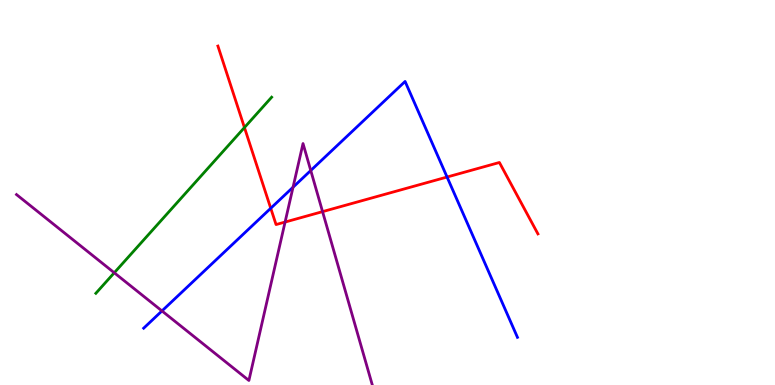[{'lines': ['blue', 'red'], 'intersections': [{'x': 3.49, 'y': 4.59}, {'x': 5.77, 'y': 5.4}]}, {'lines': ['green', 'red'], 'intersections': [{'x': 3.15, 'y': 6.69}]}, {'lines': ['purple', 'red'], 'intersections': [{'x': 3.68, 'y': 4.23}, {'x': 4.16, 'y': 4.5}]}, {'lines': ['blue', 'green'], 'intersections': []}, {'lines': ['blue', 'purple'], 'intersections': [{'x': 2.09, 'y': 1.92}, {'x': 3.78, 'y': 5.14}, {'x': 4.01, 'y': 5.57}]}, {'lines': ['green', 'purple'], 'intersections': [{'x': 1.47, 'y': 2.92}]}]